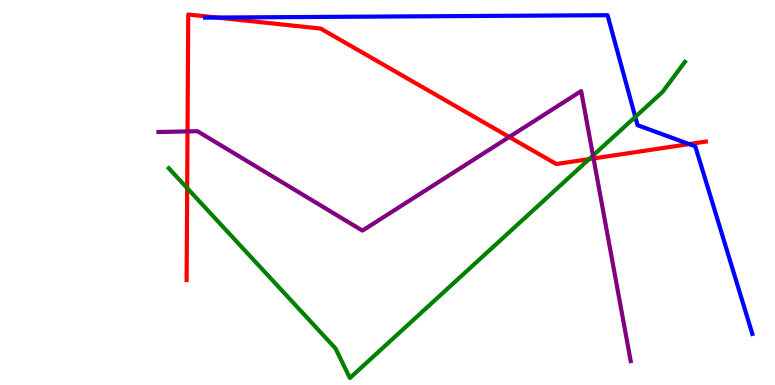[{'lines': ['blue', 'red'], 'intersections': [{'x': 2.8, 'y': 9.54}, {'x': 8.89, 'y': 6.26}]}, {'lines': ['green', 'red'], 'intersections': [{'x': 2.42, 'y': 5.11}, {'x': 7.6, 'y': 5.87}]}, {'lines': ['purple', 'red'], 'intersections': [{'x': 2.42, 'y': 6.59}, {'x': 6.57, 'y': 6.44}, {'x': 7.66, 'y': 5.88}]}, {'lines': ['blue', 'green'], 'intersections': [{'x': 8.2, 'y': 6.96}]}, {'lines': ['blue', 'purple'], 'intersections': []}, {'lines': ['green', 'purple'], 'intersections': [{'x': 7.65, 'y': 5.96}]}]